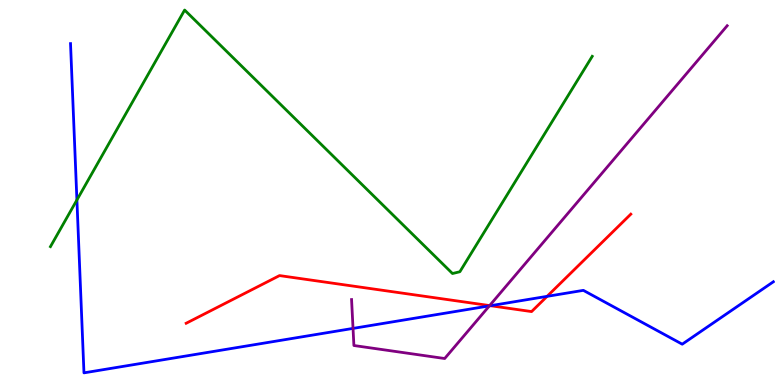[{'lines': ['blue', 'red'], 'intersections': [{'x': 6.33, 'y': 2.06}, {'x': 7.06, 'y': 2.3}]}, {'lines': ['green', 'red'], 'intersections': []}, {'lines': ['purple', 'red'], 'intersections': [{'x': 6.32, 'y': 2.06}]}, {'lines': ['blue', 'green'], 'intersections': [{'x': 0.992, 'y': 4.81}]}, {'lines': ['blue', 'purple'], 'intersections': [{'x': 4.56, 'y': 1.47}, {'x': 6.31, 'y': 2.05}]}, {'lines': ['green', 'purple'], 'intersections': []}]